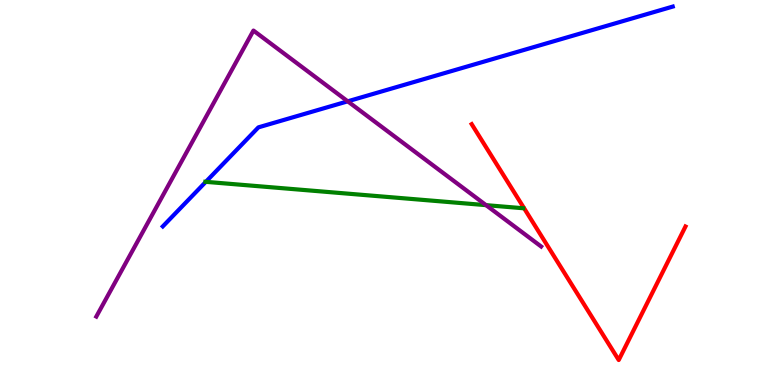[{'lines': ['blue', 'red'], 'intersections': []}, {'lines': ['green', 'red'], 'intersections': []}, {'lines': ['purple', 'red'], 'intersections': []}, {'lines': ['blue', 'green'], 'intersections': [{'x': 2.66, 'y': 5.28}]}, {'lines': ['blue', 'purple'], 'intersections': [{'x': 4.49, 'y': 7.37}]}, {'lines': ['green', 'purple'], 'intersections': [{'x': 6.27, 'y': 4.67}]}]